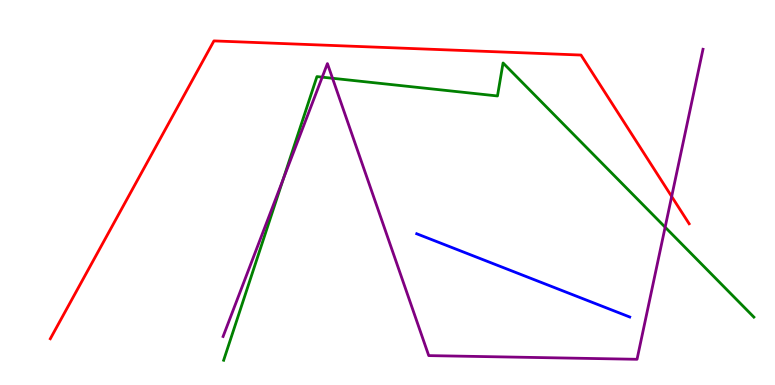[{'lines': ['blue', 'red'], 'intersections': []}, {'lines': ['green', 'red'], 'intersections': []}, {'lines': ['purple', 'red'], 'intersections': [{'x': 8.67, 'y': 4.9}]}, {'lines': ['blue', 'green'], 'intersections': []}, {'lines': ['blue', 'purple'], 'intersections': []}, {'lines': ['green', 'purple'], 'intersections': [{'x': 3.65, 'y': 5.34}, {'x': 4.16, 'y': 8.0}, {'x': 4.29, 'y': 7.97}, {'x': 8.58, 'y': 4.1}]}]